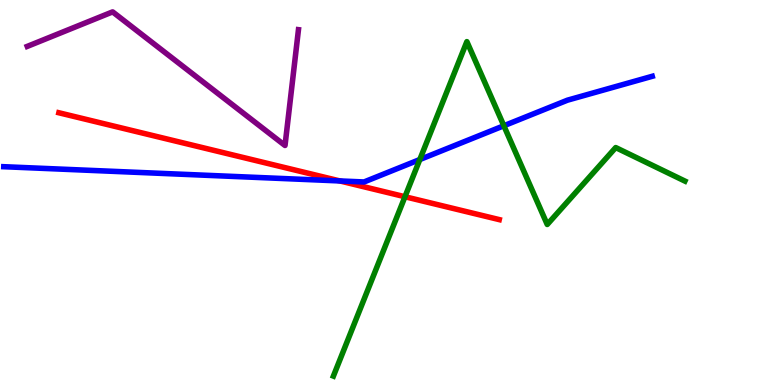[{'lines': ['blue', 'red'], 'intersections': [{'x': 4.39, 'y': 5.3}]}, {'lines': ['green', 'red'], 'intersections': [{'x': 5.23, 'y': 4.89}]}, {'lines': ['purple', 'red'], 'intersections': []}, {'lines': ['blue', 'green'], 'intersections': [{'x': 5.42, 'y': 5.86}, {'x': 6.5, 'y': 6.73}]}, {'lines': ['blue', 'purple'], 'intersections': []}, {'lines': ['green', 'purple'], 'intersections': []}]